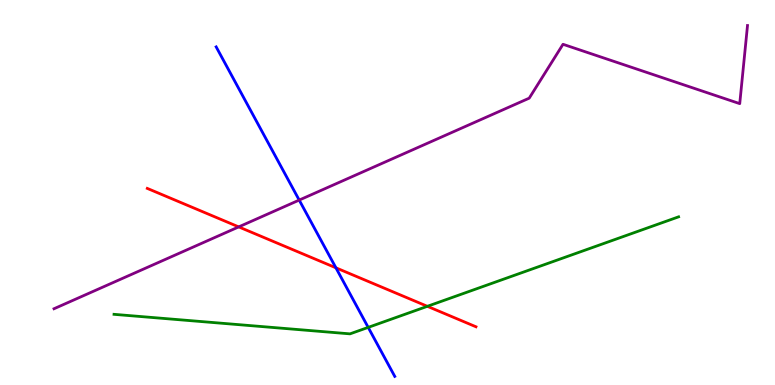[{'lines': ['blue', 'red'], 'intersections': [{'x': 4.33, 'y': 3.04}]}, {'lines': ['green', 'red'], 'intersections': [{'x': 5.51, 'y': 2.04}]}, {'lines': ['purple', 'red'], 'intersections': [{'x': 3.08, 'y': 4.11}]}, {'lines': ['blue', 'green'], 'intersections': [{'x': 4.75, 'y': 1.5}]}, {'lines': ['blue', 'purple'], 'intersections': [{'x': 3.86, 'y': 4.8}]}, {'lines': ['green', 'purple'], 'intersections': []}]